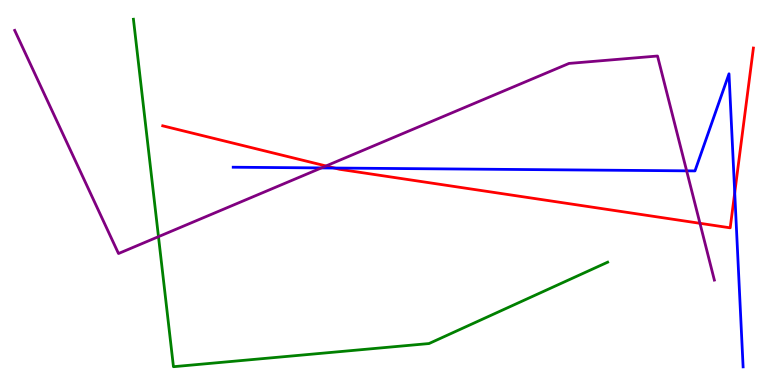[{'lines': ['blue', 'red'], 'intersections': [{'x': 4.32, 'y': 5.64}, {'x': 9.48, 'y': 4.99}]}, {'lines': ['green', 'red'], 'intersections': []}, {'lines': ['purple', 'red'], 'intersections': [{'x': 4.21, 'y': 5.69}, {'x': 9.03, 'y': 4.2}]}, {'lines': ['blue', 'green'], 'intersections': []}, {'lines': ['blue', 'purple'], 'intersections': [{'x': 4.15, 'y': 5.64}, {'x': 8.86, 'y': 5.56}]}, {'lines': ['green', 'purple'], 'intersections': [{'x': 2.04, 'y': 3.85}]}]